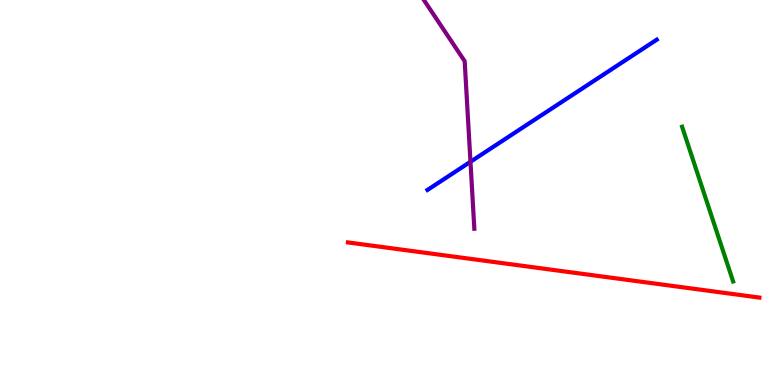[{'lines': ['blue', 'red'], 'intersections': []}, {'lines': ['green', 'red'], 'intersections': []}, {'lines': ['purple', 'red'], 'intersections': []}, {'lines': ['blue', 'green'], 'intersections': []}, {'lines': ['blue', 'purple'], 'intersections': [{'x': 6.07, 'y': 5.8}]}, {'lines': ['green', 'purple'], 'intersections': []}]